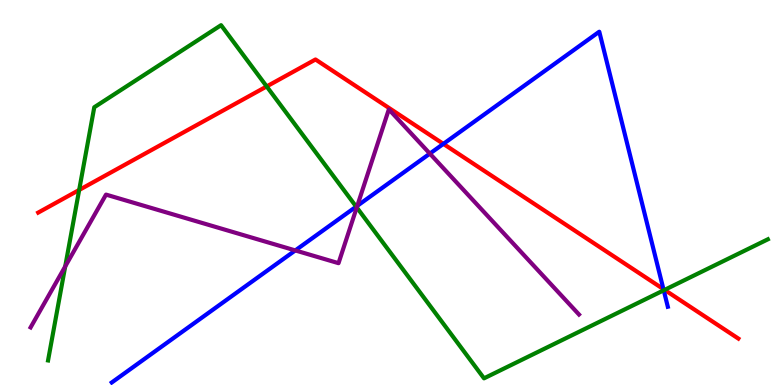[{'lines': ['blue', 'red'], 'intersections': [{'x': 5.72, 'y': 6.26}, {'x': 8.56, 'y': 2.49}]}, {'lines': ['green', 'red'], 'intersections': [{'x': 1.02, 'y': 5.07}, {'x': 3.44, 'y': 7.75}, {'x': 8.58, 'y': 2.47}]}, {'lines': ['purple', 'red'], 'intersections': []}, {'lines': ['blue', 'green'], 'intersections': [{'x': 4.6, 'y': 4.63}, {'x': 8.56, 'y': 2.46}]}, {'lines': ['blue', 'purple'], 'intersections': [{'x': 3.81, 'y': 3.5}, {'x': 4.61, 'y': 4.65}, {'x': 5.55, 'y': 6.01}]}, {'lines': ['green', 'purple'], 'intersections': [{'x': 0.841, 'y': 3.08}, {'x': 4.6, 'y': 4.61}]}]